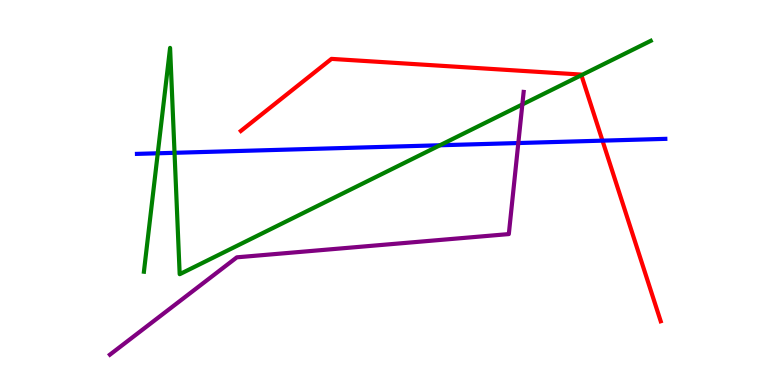[{'lines': ['blue', 'red'], 'intersections': [{'x': 7.77, 'y': 6.35}]}, {'lines': ['green', 'red'], 'intersections': [{'x': 7.5, 'y': 8.05}]}, {'lines': ['purple', 'red'], 'intersections': []}, {'lines': ['blue', 'green'], 'intersections': [{'x': 2.04, 'y': 6.02}, {'x': 2.25, 'y': 6.03}, {'x': 5.68, 'y': 6.23}]}, {'lines': ['blue', 'purple'], 'intersections': [{'x': 6.69, 'y': 6.28}]}, {'lines': ['green', 'purple'], 'intersections': [{'x': 6.74, 'y': 7.29}]}]